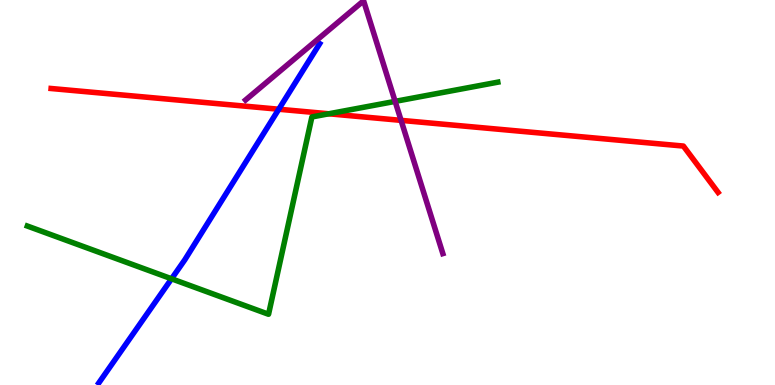[{'lines': ['blue', 'red'], 'intersections': [{'x': 3.6, 'y': 7.16}]}, {'lines': ['green', 'red'], 'intersections': [{'x': 4.24, 'y': 7.04}]}, {'lines': ['purple', 'red'], 'intersections': [{'x': 5.18, 'y': 6.87}]}, {'lines': ['blue', 'green'], 'intersections': [{'x': 2.21, 'y': 2.76}]}, {'lines': ['blue', 'purple'], 'intersections': []}, {'lines': ['green', 'purple'], 'intersections': [{'x': 5.1, 'y': 7.37}]}]